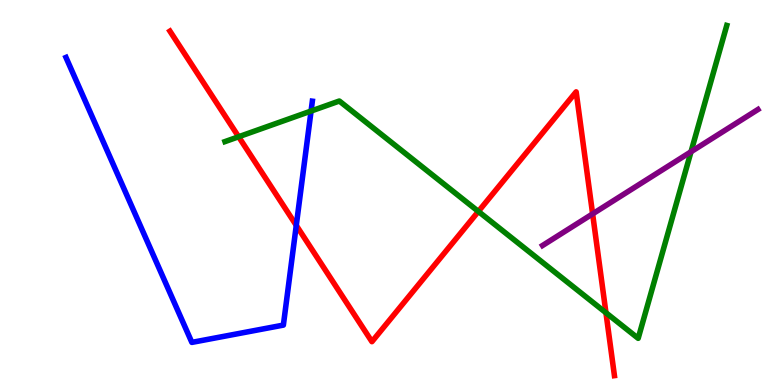[{'lines': ['blue', 'red'], 'intersections': [{'x': 3.82, 'y': 4.15}]}, {'lines': ['green', 'red'], 'intersections': [{'x': 3.08, 'y': 6.45}, {'x': 6.17, 'y': 4.51}, {'x': 7.82, 'y': 1.88}]}, {'lines': ['purple', 'red'], 'intersections': [{'x': 7.65, 'y': 4.44}]}, {'lines': ['blue', 'green'], 'intersections': [{'x': 4.01, 'y': 7.12}]}, {'lines': ['blue', 'purple'], 'intersections': []}, {'lines': ['green', 'purple'], 'intersections': [{'x': 8.92, 'y': 6.06}]}]